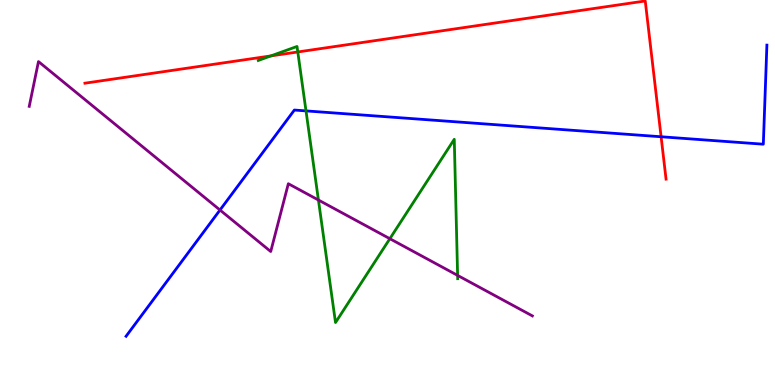[{'lines': ['blue', 'red'], 'intersections': [{'x': 8.53, 'y': 6.45}]}, {'lines': ['green', 'red'], 'intersections': [{'x': 3.5, 'y': 8.55}, {'x': 3.84, 'y': 8.65}]}, {'lines': ['purple', 'red'], 'intersections': []}, {'lines': ['blue', 'green'], 'intersections': [{'x': 3.95, 'y': 7.12}]}, {'lines': ['blue', 'purple'], 'intersections': [{'x': 2.84, 'y': 4.54}]}, {'lines': ['green', 'purple'], 'intersections': [{'x': 4.11, 'y': 4.8}, {'x': 5.03, 'y': 3.8}, {'x': 5.9, 'y': 2.85}]}]